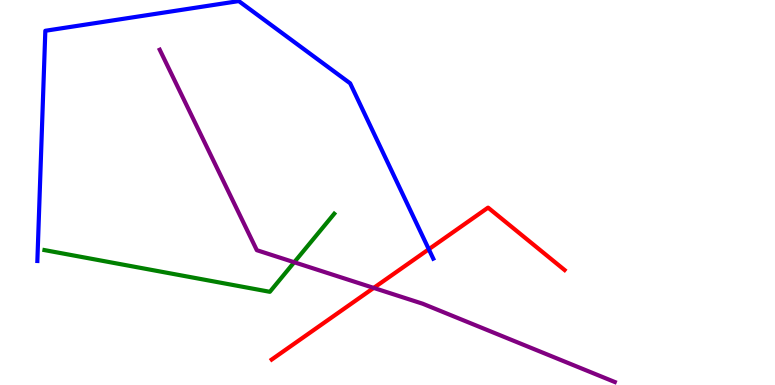[{'lines': ['blue', 'red'], 'intersections': [{'x': 5.53, 'y': 3.53}]}, {'lines': ['green', 'red'], 'intersections': []}, {'lines': ['purple', 'red'], 'intersections': [{'x': 4.82, 'y': 2.52}]}, {'lines': ['blue', 'green'], 'intersections': []}, {'lines': ['blue', 'purple'], 'intersections': []}, {'lines': ['green', 'purple'], 'intersections': [{'x': 3.8, 'y': 3.19}]}]